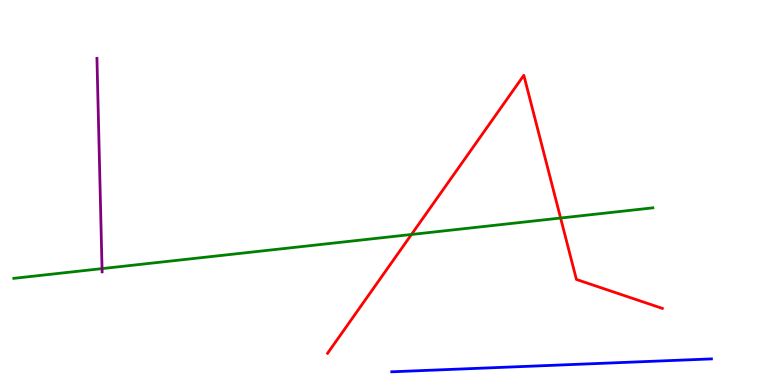[{'lines': ['blue', 'red'], 'intersections': []}, {'lines': ['green', 'red'], 'intersections': [{'x': 5.31, 'y': 3.91}, {'x': 7.23, 'y': 4.34}]}, {'lines': ['purple', 'red'], 'intersections': []}, {'lines': ['blue', 'green'], 'intersections': []}, {'lines': ['blue', 'purple'], 'intersections': []}, {'lines': ['green', 'purple'], 'intersections': [{'x': 1.32, 'y': 3.02}]}]